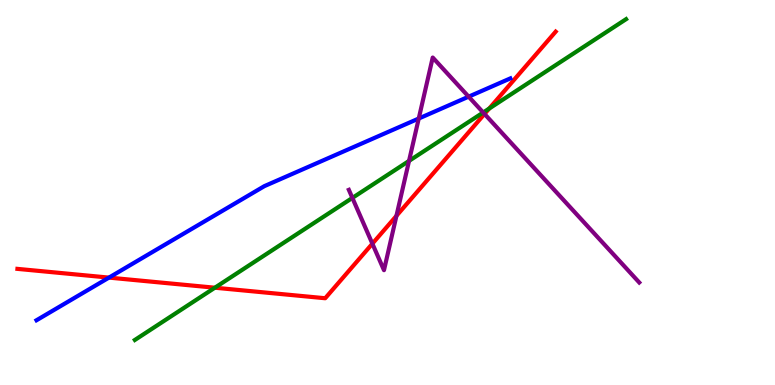[{'lines': ['blue', 'red'], 'intersections': [{'x': 1.41, 'y': 2.79}]}, {'lines': ['green', 'red'], 'intersections': [{'x': 2.77, 'y': 2.53}, {'x': 6.31, 'y': 7.18}]}, {'lines': ['purple', 'red'], 'intersections': [{'x': 4.8, 'y': 3.67}, {'x': 5.12, 'y': 4.39}, {'x': 6.25, 'y': 7.04}]}, {'lines': ['blue', 'green'], 'intersections': []}, {'lines': ['blue', 'purple'], 'intersections': [{'x': 5.4, 'y': 6.92}, {'x': 6.05, 'y': 7.49}]}, {'lines': ['green', 'purple'], 'intersections': [{'x': 4.55, 'y': 4.86}, {'x': 5.28, 'y': 5.82}, {'x': 6.23, 'y': 7.08}]}]